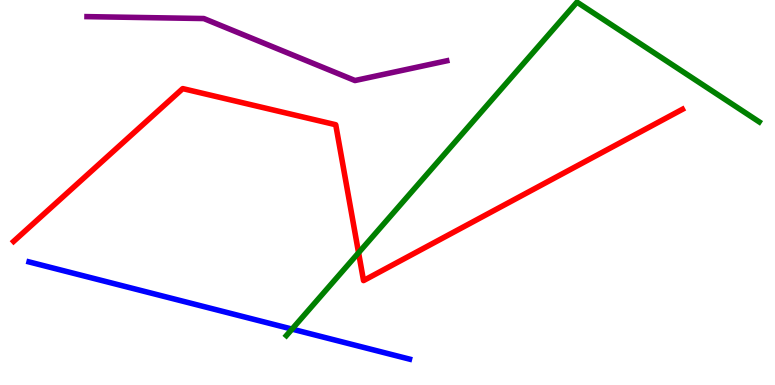[{'lines': ['blue', 'red'], 'intersections': []}, {'lines': ['green', 'red'], 'intersections': [{'x': 4.63, 'y': 3.44}]}, {'lines': ['purple', 'red'], 'intersections': []}, {'lines': ['blue', 'green'], 'intersections': [{'x': 3.77, 'y': 1.45}]}, {'lines': ['blue', 'purple'], 'intersections': []}, {'lines': ['green', 'purple'], 'intersections': []}]